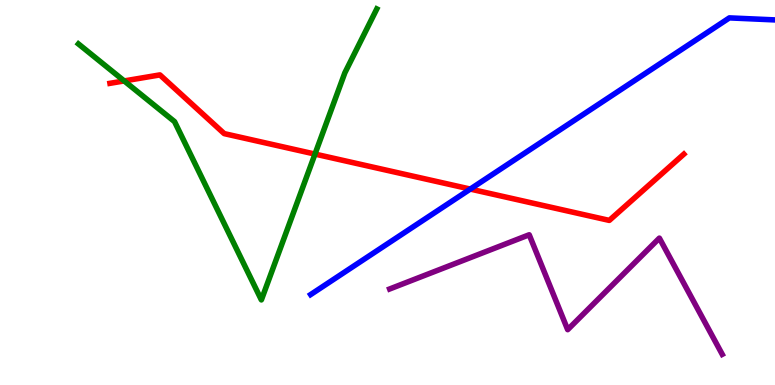[{'lines': ['blue', 'red'], 'intersections': [{'x': 6.07, 'y': 5.09}]}, {'lines': ['green', 'red'], 'intersections': [{'x': 1.6, 'y': 7.9}, {'x': 4.06, 'y': 6.0}]}, {'lines': ['purple', 'red'], 'intersections': []}, {'lines': ['blue', 'green'], 'intersections': []}, {'lines': ['blue', 'purple'], 'intersections': []}, {'lines': ['green', 'purple'], 'intersections': []}]